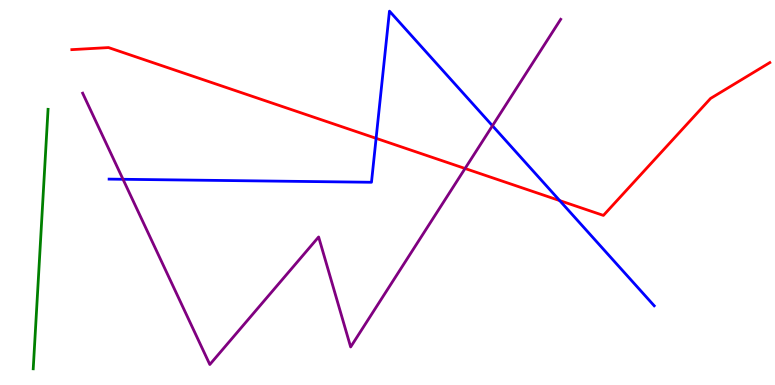[{'lines': ['blue', 'red'], 'intersections': [{'x': 4.85, 'y': 6.41}, {'x': 7.22, 'y': 4.79}]}, {'lines': ['green', 'red'], 'intersections': []}, {'lines': ['purple', 'red'], 'intersections': [{'x': 6.0, 'y': 5.62}]}, {'lines': ['blue', 'green'], 'intersections': []}, {'lines': ['blue', 'purple'], 'intersections': [{'x': 1.59, 'y': 5.34}, {'x': 6.35, 'y': 6.73}]}, {'lines': ['green', 'purple'], 'intersections': []}]